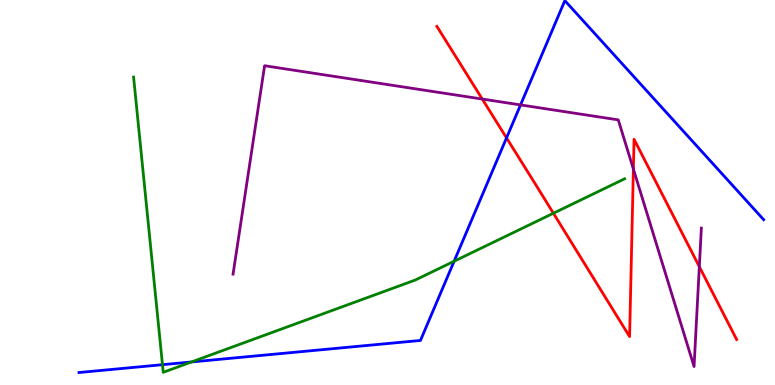[{'lines': ['blue', 'red'], 'intersections': [{'x': 6.54, 'y': 6.42}]}, {'lines': ['green', 'red'], 'intersections': [{'x': 7.14, 'y': 4.46}]}, {'lines': ['purple', 'red'], 'intersections': [{'x': 6.22, 'y': 7.43}, {'x': 8.17, 'y': 5.61}, {'x': 9.02, 'y': 3.07}]}, {'lines': ['blue', 'green'], 'intersections': [{'x': 2.1, 'y': 0.528}, {'x': 2.47, 'y': 0.599}, {'x': 5.86, 'y': 3.21}]}, {'lines': ['blue', 'purple'], 'intersections': [{'x': 6.72, 'y': 7.27}]}, {'lines': ['green', 'purple'], 'intersections': []}]